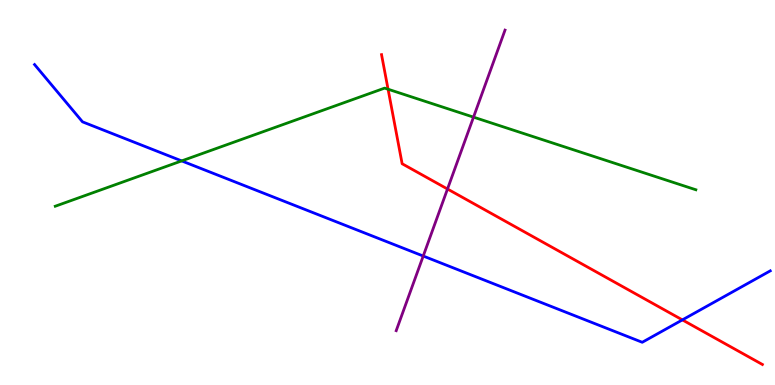[{'lines': ['blue', 'red'], 'intersections': [{'x': 8.8, 'y': 1.69}]}, {'lines': ['green', 'red'], 'intersections': [{'x': 5.01, 'y': 7.68}]}, {'lines': ['purple', 'red'], 'intersections': [{'x': 5.77, 'y': 5.09}]}, {'lines': ['blue', 'green'], 'intersections': [{'x': 2.34, 'y': 5.82}]}, {'lines': ['blue', 'purple'], 'intersections': [{'x': 5.46, 'y': 3.35}]}, {'lines': ['green', 'purple'], 'intersections': [{'x': 6.11, 'y': 6.96}]}]